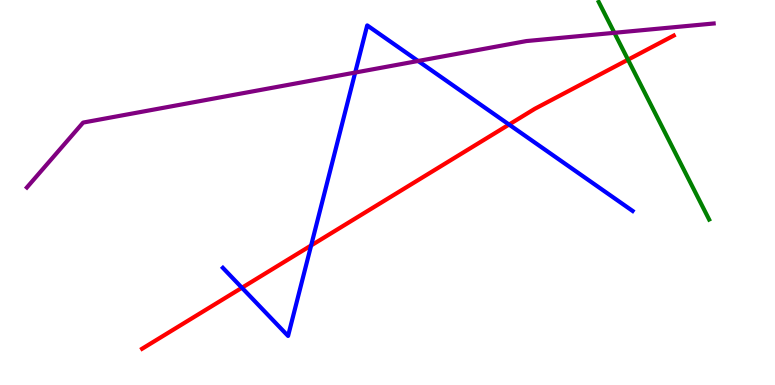[{'lines': ['blue', 'red'], 'intersections': [{'x': 3.12, 'y': 2.53}, {'x': 4.01, 'y': 3.62}, {'x': 6.57, 'y': 6.76}]}, {'lines': ['green', 'red'], 'intersections': [{'x': 8.1, 'y': 8.45}]}, {'lines': ['purple', 'red'], 'intersections': []}, {'lines': ['blue', 'green'], 'intersections': []}, {'lines': ['blue', 'purple'], 'intersections': [{'x': 4.58, 'y': 8.12}, {'x': 5.4, 'y': 8.42}]}, {'lines': ['green', 'purple'], 'intersections': [{'x': 7.93, 'y': 9.15}]}]